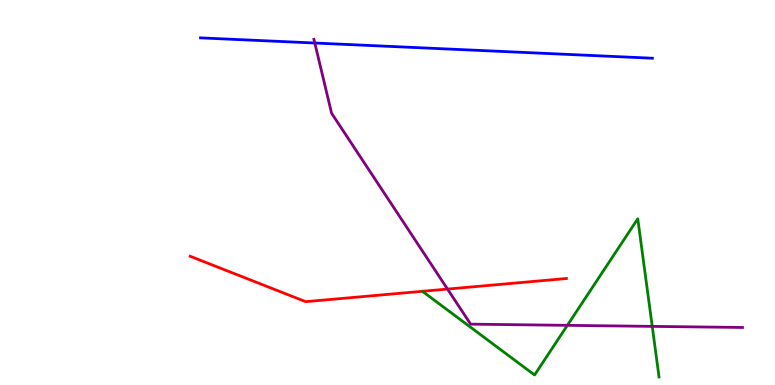[{'lines': ['blue', 'red'], 'intersections': []}, {'lines': ['green', 'red'], 'intersections': []}, {'lines': ['purple', 'red'], 'intersections': [{'x': 5.77, 'y': 2.49}]}, {'lines': ['blue', 'green'], 'intersections': []}, {'lines': ['blue', 'purple'], 'intersections': [{'x': 4.06, 'y': 8.88}]}, {'lines': ['green', 'purple'], 'intersections': [{'x': 7.32, 'y': 1.55}, {'x': 8.42, 'y': 1.52}]}]